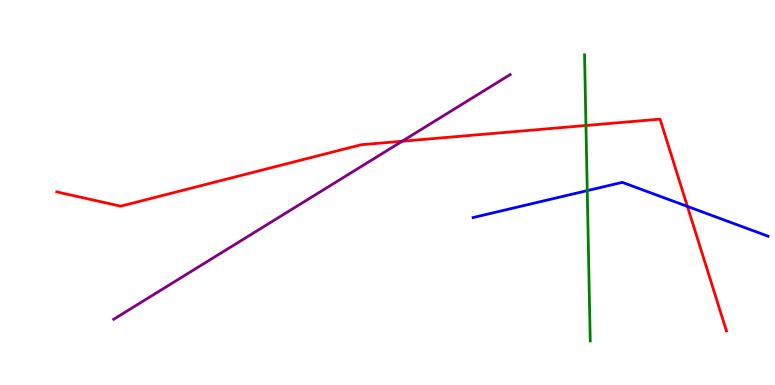[{'lines': ['blue', 'red'], 'intersections': [{'x': 8.87, 'y': 4.64}]}, {'lines': ['green', 'red'], 'intersections': [{'x': 7.56, 'y': 6.74}]}, {'lines': ['purple', 'red'], 'intersections': [{'x': 5.19, 'y': 6.33}]}, {'lines': ['blue', 'green'], 'intersections': [{'x': 7.58, 'y': 5.05}]}, {'lines': ['blue', 'purple'], 'intersections': []}, {'lines': ['green', 'purple'], 'intersections': []}]